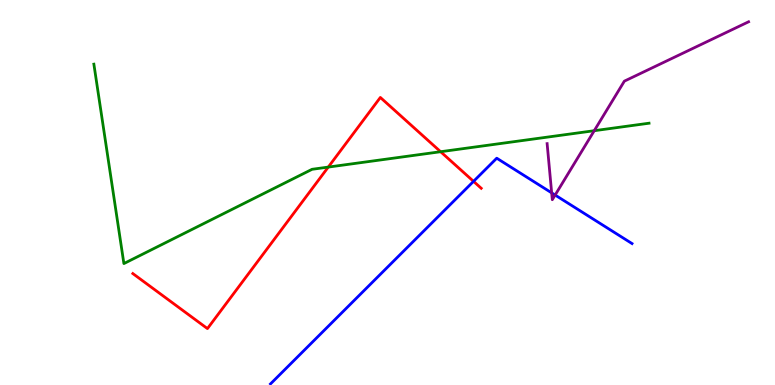[{'lines': ['blue', 'red'], 'intersections': [{'x': 6.11, 'y': 5.29}]}, {'lines': ['green', 'red'], 'intersections': [{'x': 4.24, 'y': 5.66}, {'x': 5.69, 'y': 6.06}]}, {'lines': ['purple', 'red'], 'intersections': []}, {'lines': ['blue', 'green'], 'intersections': []}, {'lines': ['blue', 'purple'], 'intersections': [{'x': 7.12, 'y': 4.99}, {'x': 7.16, 'y': 4.93}]}, {'lines': ['green', 'purple'], 'intersections': [{'x': 7.67, 'y': 6.61}]}]